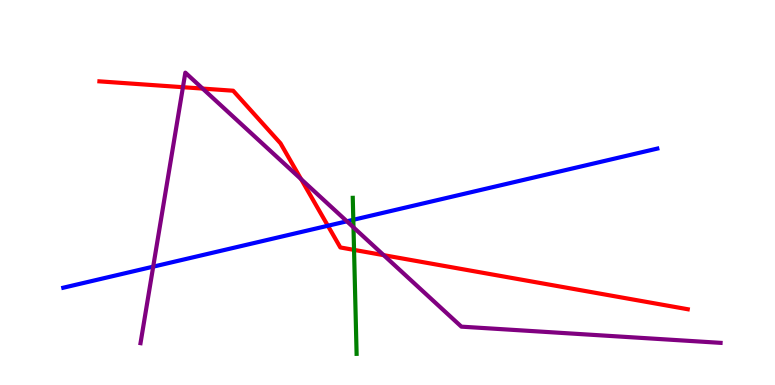[{'lines': ['blue', 'red'], 'intersections': [{'x': 4.23, 'y': 4.14}]}, {'lines': ['green', 'red'], 'intersections': [{'x': 4.57, 'y': 3.51}]}, {'lines': ['purple', 'red'], 'intersections': [{'x': 2.36, 'y': 7.74}, {'x': 2.61, 'y': 7.7}, {'x': 3.89, 'y': 5.35}, {'x': 4.95, 'y': 3.37}]}, {'lines': ['blue', 'green'], 'intersections': [{'x': 4.56, 'y': 4.29}]}, {'lines': ['blue', 'purple'], 'intersections': [{'x': 1.98, 'y': 3.07}, {'x': 4.48, 'y': 4.25}]}, {'lines': ['green', 'purple'], 'intersections': [{'x': 4.56, 'y': 4.09}]}]